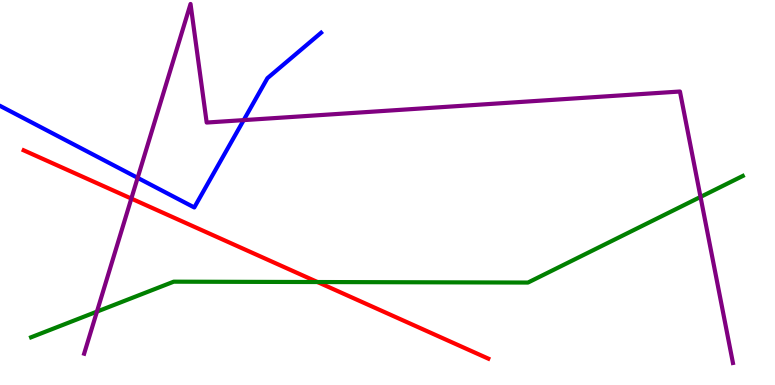[{'lines': ['blue', 'red'], 'intersections': []}, {'lines': ['green', 'red'], 'intersections': [{'x': 4.1, 'y': 2.67}]}, {'lines': ['purple', 'red'], 'intersections': [{'x': 1.69, 'y': 4.84}]}, {'lines': ['blue', 'green'], 'intersections': []}, {'lines': ['blue', 'purple'], 'intersections': [{'x': 1.78, 'y': 5.38}, {'x': 3.14, 'y': 6.88}]}, {'lines': ['green', 'purple'], 'intersections': [{'x': 1.25, 'y': 1.91}, {'x': 9.04, 'y': 4.89}]}]